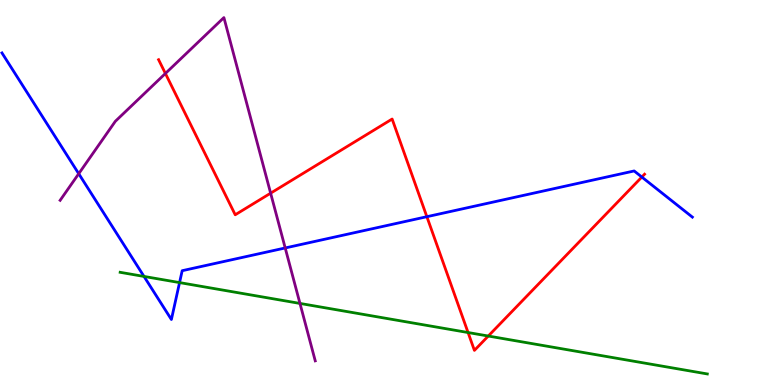[{'lines': ['blue', 'red'], 'intersections': [{'x': 5.51, 'y': 4.37}, {'x': 8.28, 'y': 5.4}]}, {'lines': ['green', 'red'], 'intersections': [{'x': 6.04, 'y': 1.36}, {'x': 6.3, 'y': 1.27}]}, {'lines': ['purple', 'red'], 'intersections': [{'x': 2.13, 'y': 8.09}, {'x': 3.49, 'y': 4.98}]}, {'lines': ['blue', 'green'], 'intersections': [{'x': 1.86, 'y': 2.82}, {'x': 2.32, 'y': 2.66}]}, {'lines': ['blue', 'purple'], 'intersections': [{'x': 1.02, 'y': 5.49}, {'x': 3.68, 'y': 3.56}]}, {'lines': ['green', 'purple'], 'intersections': [{'x': 3.87, 'y': 2.12}]}]